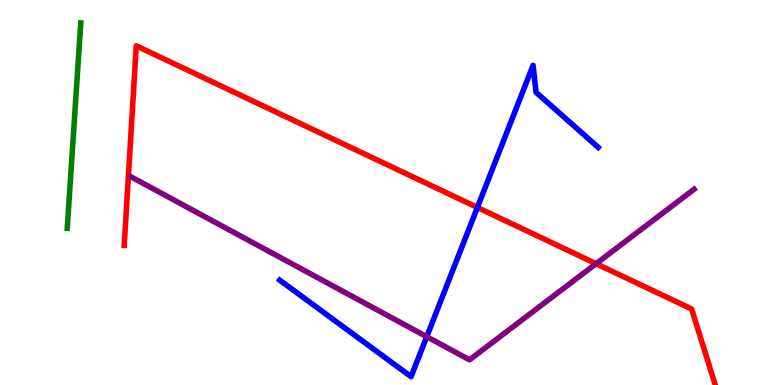[{'lines': ['blue', 'red'], 'intersections': [{'x': 6.16, 'y': 4.61}]}, {'lines': ['green', 'red'], 'intersections': []}, {'lines': ['purple', 'red'], 'intersections': [{'x': 7.69, 'y': 3.15}]}, {'lines': ['blue', 'green'], 'intersections': []}, {'lines': ['blue', 'purple'], 'intersections': [{'x': 5.51, 'y': 1.25}]}, {'lines': ['green', 'purple'], 'intersections': []}]